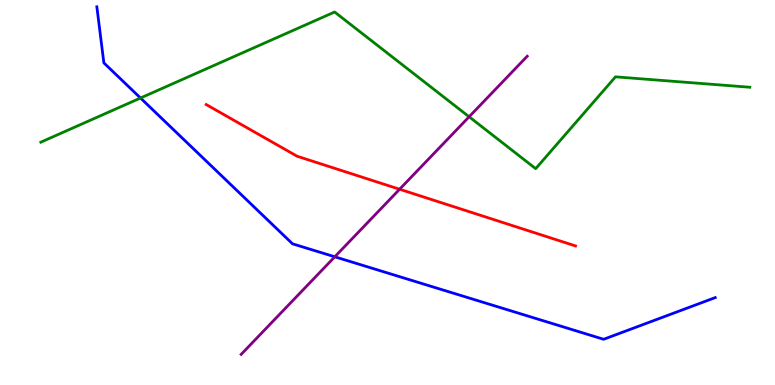[{'lines': ['blue', 'red'], 'intersections': []}, {'lines': ['green', 'red'], 'intersections': []}, {'lines': ['purple', 'red'], 'intersections': [{'x': 5.16, 'y': 5.08}]}, {'lines': ['blue', 'green'], 'intersections': [{'x': 1.81, 'y': 7.45}]}, {'lines': ['blue', 'purple'], 'intersections': [{'x': 4.32, 'y': 3.33}]}, {'lines': ['green', 'purple'], 'intersections': [{'x': 6.05, 'y': 6.97}]}]